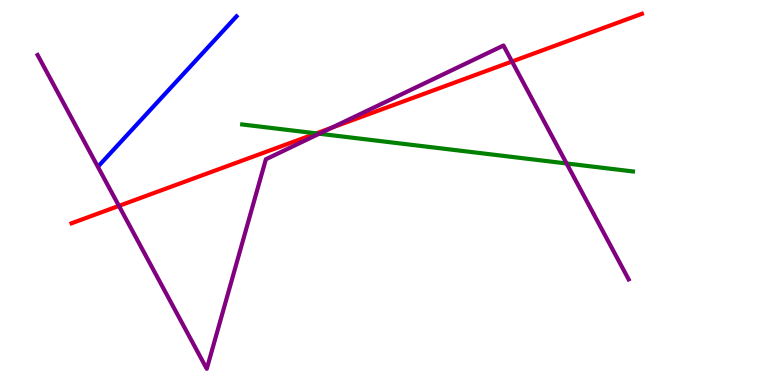[{'lines': ['blue', 'red'], 'intersections': []}, {'lines': ['green', 'red'], 'intersections': [{'x': 4.08, 'y': 6.54}]}, {'lines': ['purple', 'red'], 'intersections': [{'x': 1.53, 'y': 4.65}, {'x': 4.28, 'y': 6.68}, {'x': 6.61, 'y': 8.4}]}, {'lines': ['blue', 'green'], 'intersections': []}, {'lines': ['blue', 'purple'], 'intersections': []}, {'lines': ['green', 'purple'], 'intersections': [{'x': 4.12, 'y': 6.53}, {'x': 7.31, 'y': 5.75}]}]